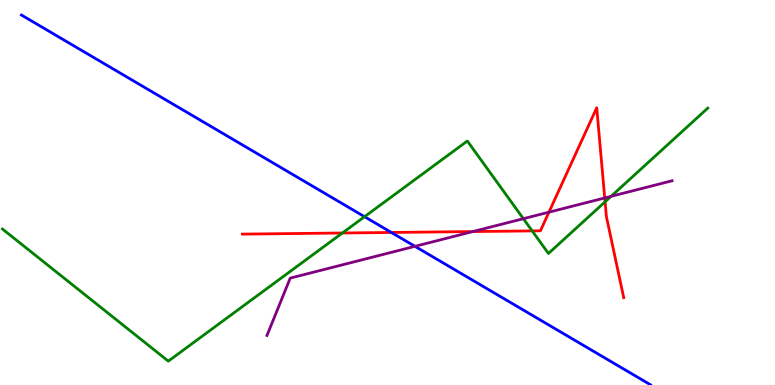[{'lines': ['blue', 'red'], 'intersections': [{'x': 5.05, 'y': 3.96}]}, {'lines': ['green', 'red'], 'intersections': [{'x': 4.42, 'y': 3.95}, {'x': 6.87, 'y': 4.0}, {'x': 7.81, 'y': 4.76}]}, {'lines': ['purple', 'red'], 'intersections': [{'x': 6.1, 'y': 3.99}, {'x': 7.08, 'y': 4.49}, {'x': 7.8, 'y': 4.86}]}, {'lines': ['blue', 'green'], 'intersections': [{'x': 4.7, 'y': 4.37}]}, {'lines': ['blue', 'purple'], 'intersections': [{'x': 5.35, 'y': 3.6}]}, {'lines': ['green', 'purple'], 'intersections': [{'x': 6.75, 'y': 4.32}, {'x': 7.88, 'y': 4.9}]}]